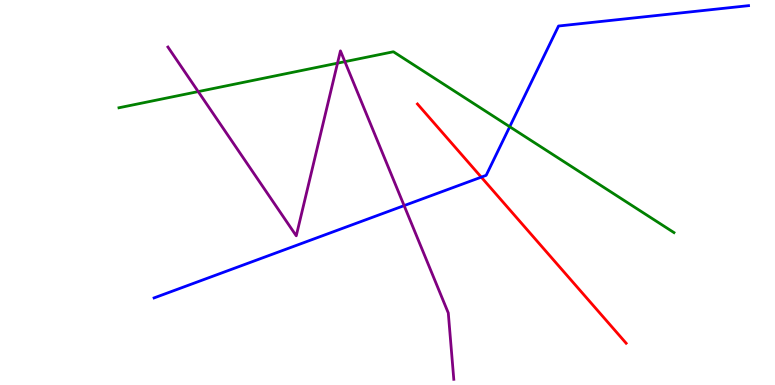[{'lines': ['blue', 'red'], 'intersections': [{'x': 6.21, 'y': 5.4}]}, {'lines': ['green', 'red'], 'intersections': []}, {'lines': ['purple', 'red'], 'intersections': []}, {'lines': ['blue', 'green'], 'intersections': [{'x': 6.58, 'y': 6.71}]}, {'lines': ['blue', 'purple'], 'intersections': [{'x': 5.21, 'y': 4.66}]}, {'lines': ['green', 'purple'], 'intersections': [{'x': 2.56, 'y': 7.62}, {'x': 4.36, 'y': 8.36}, {'x': 4.45, 'y': 8.4}]}]